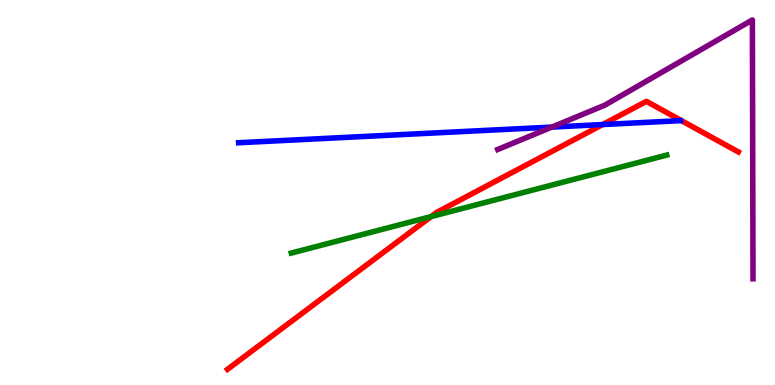[{'lines': ['blue', 'red'], 'intersections': [{'x': 7.78, 'y': 6.76}]}, {'lines': ['green', 'red'], 'intersections': [{'x': 5.56, 'y': 4.37}]}, {'lines': ['purple', 'red'], 'intersections': []}, {'lines': ['blue', 'green'], 'intersections': []}, {'lines': ['blue', 'purple'], 'intersections': [{'x': 7.12, 'y': 6.7}]}, {'lines': ['green', 'purple'], 'intersections': []}]